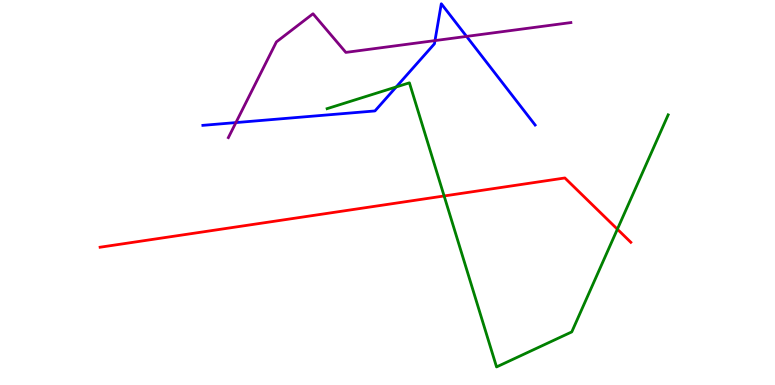[{'lines': ['blue', 'red'], 'intersections': []}, {'lines': ['green', 'red'], 'intersections': [{'x': 5.73, 'y': 4.91}, {'x': 7.97, 'y': 4.05}]}, {'lines': ['purple', 'red'], 'intersections': []}, {'lines': ['blue', 'green'], 'intersections': [{'x': 5.11, 'y': 7.74}]}, {'lines': ['blue', 'purple'], 'intersections': [{'x': 3.04, 'y': 6.82}, {'x': 5.61, 'y': 8.95}, {'x': 6.02, 'y': 9.05}]}, {'lines': ['green', 'purple'], 'intersections': []}]